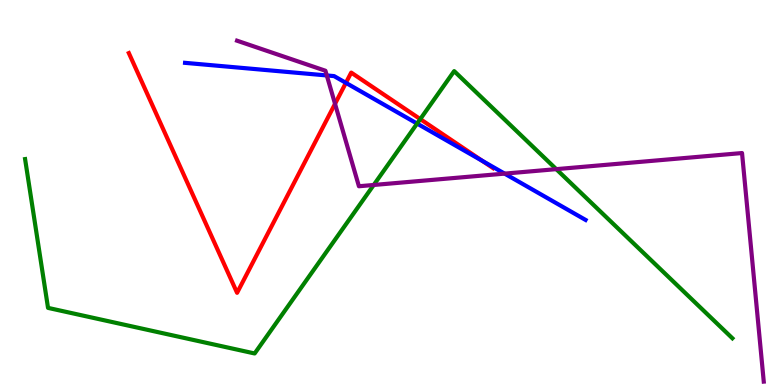[{'lines': ['blue', 'red'], 'intersections': [{'x': 4.46, 'y': 7.85}, {'x': 6.22, 'y': 5.82}]}, {'lines': ['green', 'red'], 'intersections': [{'x': 5.42, 'y': 6.91}]}, {'lines': ['purple', 'red'], 'intersections': [{'x': 4.32, 'y': 7.3}]}, {'lines': ['blue', 'green'], 'intersections': [{'x': 5.38, 'y': 6.79}]}, {'lines': ['blue', 'purple'], 'intersections': [{'x': 4.22, 'y': 8.04}, {'x': 6.51, 'y': 5.49}]}, {'lines': ['green', 'purple'], 'intersections': [{'x': 4.82, 'y': 5.2}, {'x': 7.18, 'y': 5.61}]}]